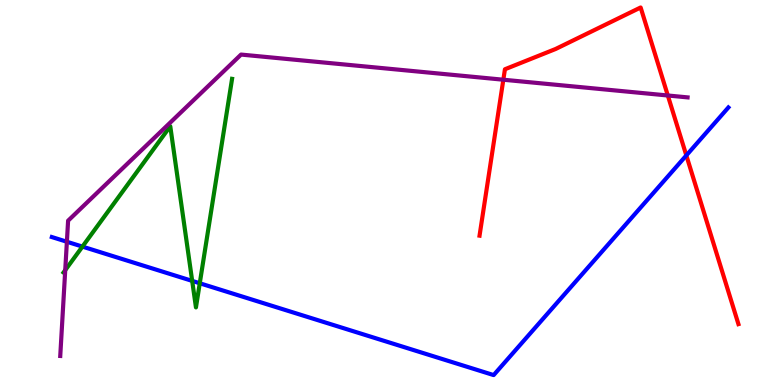[{'lines': ['blue', 'red'], 'intersections': [{'x': 8.86, 'y': 5.96}]}, {'lines': ['green', 'red'], 'intersections': []}, {'lines': ['purple', 'red'], 'intersections': [{'x': 6.49, 'y': 7.93}, {'x': 8.62, 'y': 7.52}]}, {'lines': ['blue', 'green'], 'intersections': [{'x': 1.06, 'y': 3.59}, {'x': 2.48, 'y': 2.7}, {'x': 2.58, 'y': 2.64}]}, {'lines': ['blue', 'purple'], 'intersections': [{'x': 0.863, 'y': 3.72}]}, {'lines': ['green', 'purple'], 'intersections': [{'x': 0.842, 'y': 2.98}]}]